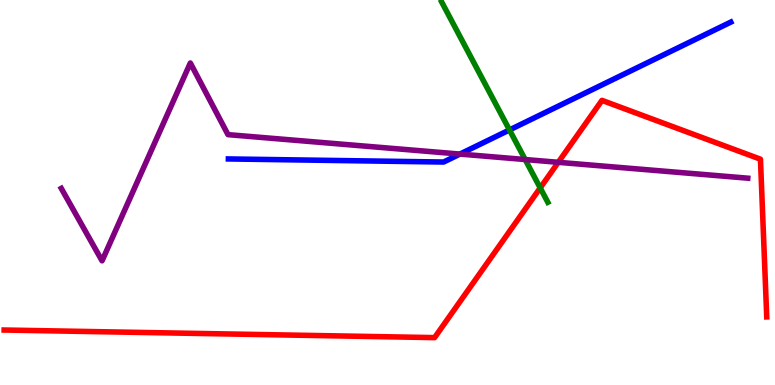[{'lines': ['blue', 'red'], 'intersections': []}, {'lines': ['green', 'red'], 'intersections': [{'x': 6.97, 'y': 5.12}]}, {'lines': ['purple', 'red'], 'intersections': [{'x': 7.2, 'y': 5.78}]}, {'lines': ['blue', 'green'], 'intersections': [{'x': 6.57, 'y': 6.63}]}, {'lines': ['blue', 'purple'], 'intersections': [{'x': 5.93, 'y': 6.0}]}, {'lines': ['green', 'purple'], 'intersections': [{'x': 6.78, 'y': 5.86}]}]